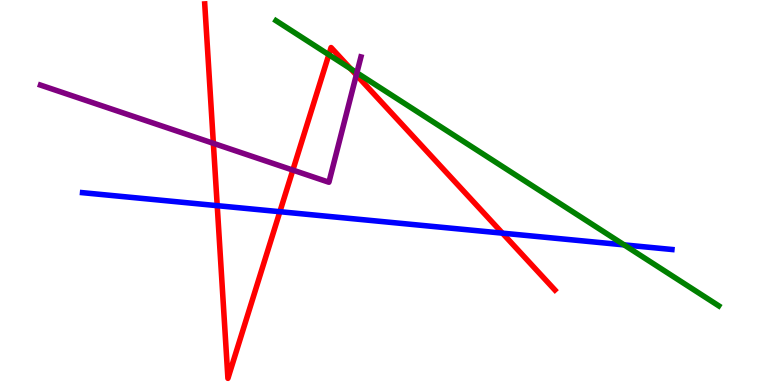[{'lines': ['blue', 'red'], 'intersections': [{'x': 2.8, 'y': 4.66}, {'x': 3.61, 'y': 4.5}, {'x': 6.48, 'y': 3.94}]}, {'lines': ['green', 'red'], 'intersections': [{'x': 4.24, 'y': 8.58}, {'x': 4.52, 'y': 8.21}]}, {'lines': ['purple', 'red'], 'intersections': [{'x': 2.75, 'y': 6.28}, {'x': 3.78, 'y': 5.58}, {'x': 4.6, 'y': 8.05}]}, {'lines': ['blue', 'green'], 'intersections': [{'x': 8.05, 'y': 3.64}]}, {'lines': ['blue', 'purple'], 'intersections': []}, {'lines': ['green', 'purple'], 'intersections': [{'x': 4.61, 'y': 8.11}]}]